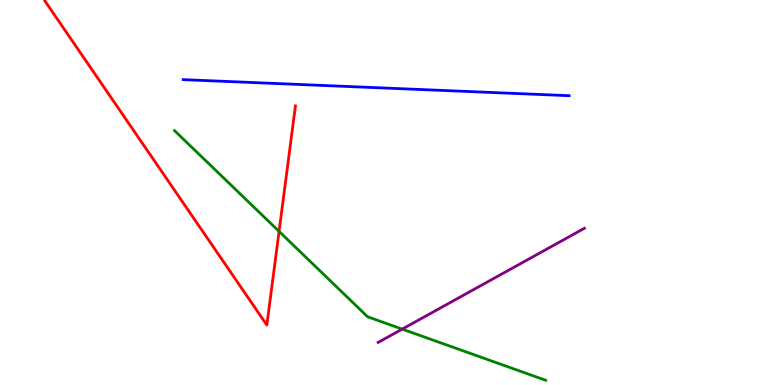[{'lines': ['blue', 'red'], 'intersections': []}, {'lines': ['green', 'red'], 'intersections': [{'x': 3.6, 'y': 3.99}]}, {'lines': ['purple', 'red'], 'intersections': []}, {'lines': ['blue', 'green'], 'intersections': []}, {'lines': ['blue', 'purple'], 'intersections': []}, {'lines': ['green', 'purple'], 'intersections': [{'x': 5.19, 'y': 1.45}]}]